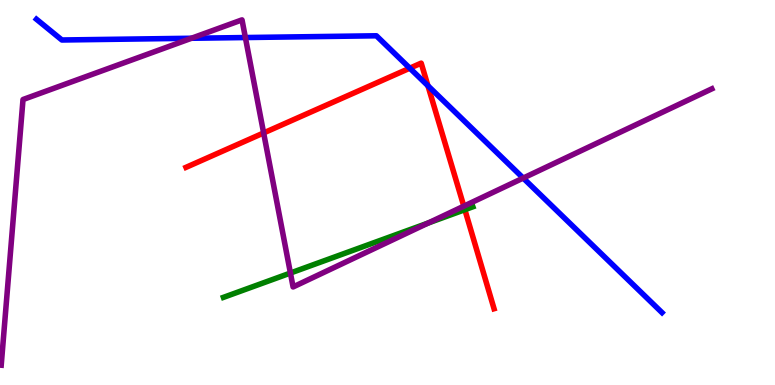[{'lines': ['blue', 'red'], 'intersections': [{'x': 5.29, 'y': 8.23}, {'x': 5.52, 'y': 7.77}]}, {'lines': ['green', 'red'], 'intersections': [{'x': 6.0, 'y': 4.55}]}, {'lines': ['purple', 'red'], 'intersections': [{'x': 3.4, 'y': 6.55}, {'x': 5.98, 'y': 4.64}]}, {'lines': ['blue', 'green'], 'intersections': []}, {'lines': ['blue', 'purple'], 'intersections': [{'x': 2.47, 'y': 9.01}, {'x': 3.17, 'y': 9.02}, {'x': 6.75, 'y': 5.37}]}, {'lines': ['green', 'purple'], 'intersections': [{'x': 3.75, 'y': 2.91}, {'x': 5.53, 'y': 4.21}]}]